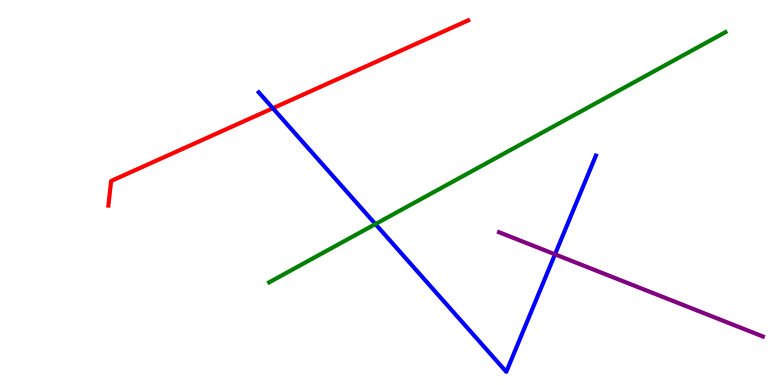[{'lines': ['blue', 'red'], 'intersections': [{'x': 3.52, 'y': 7.19}]}, {'lines': ['green', 'red'], 'intersections': []}, {'lines': ['purple', 'red'], 'intersections': []}, {'lines': ['blue', 'green'], 'intersections': [{'x': 4.84, 'y': 4.18}]}, {'lines': ['blue', 'purple'], 'intersections': [{'x': 7.16, 'y': 3.39}]}, {'lines': ['green', 'purple'], 'intersections': []}]